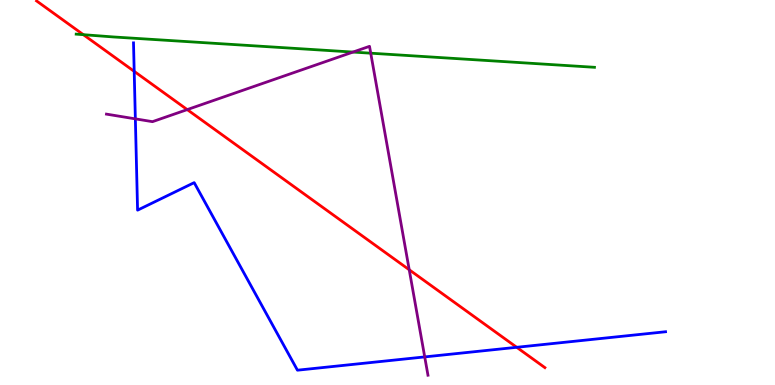[{'lines': ['blue', 'red'], 'intersections': [{'x': 1.73, 'y': 8.15}, {'x': 6.67, 'y': 0.979}]}, {'lines': ['green', 'red'], 'intersections': [{'x': 1.08, 'y': 9.1}]}, {'lines': ['purple', 'red'], 'intersections': [{'x': 2.42, 'y': 7.15}, {'x': 5.28, 'y': 2.99}]}, {'lines': ['blue', 'green'], 'intersections': []}, {'lines': ['blue', 'purple'], 'intersections': [{'x': 1.75, 'y': 6.91}, {'x': 5.48, 'y': 0.73}]}, {'lines': ['green', 'purple'], 'intersections': [{'x': 4.55, 'y': 8.65}, {'x': 4.78, 'y': 8.62}]}]